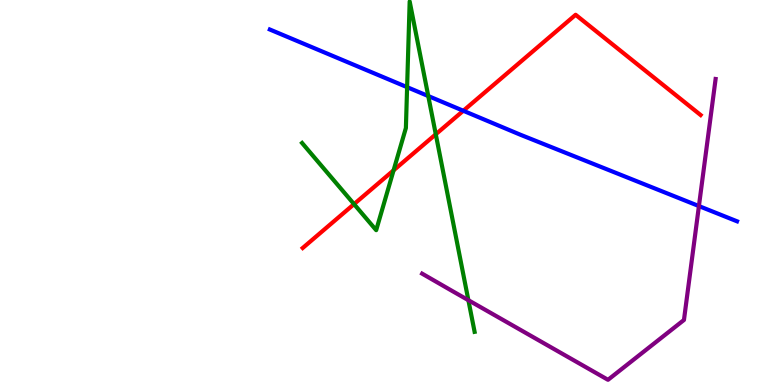[{'lines': ['blue', 'red'], 'intersections': [{'x': 5.98, 'y': 7.12}]}, {'lines': ['green', 'red'], 'intersections': [{'x': 4.57, 'y': 4.7}, {'x': 5.08, 'y': 5.58}, {'x': 5.62, 'y': 6.51}]}, {'lines': ['purple', 'red'], 'intersections': []}, {'lines': ['blue', 'green'], 'intersections': [{'x': 5.25, 'y': 7.74}, {'x': 5.53, 'y': 7.51}]}, {'lines': ['blue', 'purple'], 'intersections': [{'x': 9.02, 'y': 4.65}]}, {'lines': ['green', 'purple'], 'intersections': [{'x': 6.04, 'y': 2.2}]}]